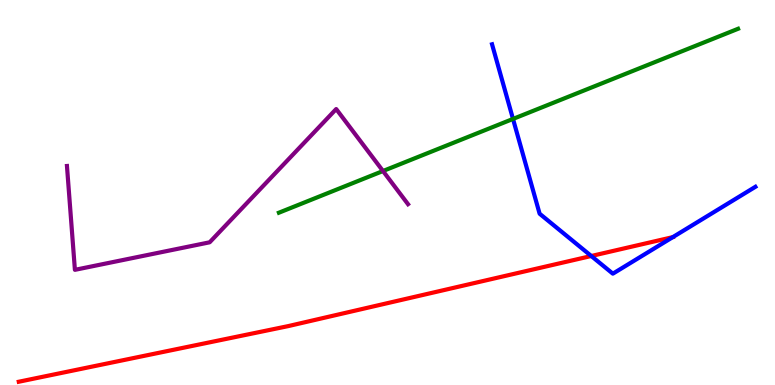[{'lines': ['blue', 'red'], 'intersections': [{'x': 7.63, 'y': 3.35}, {'x': 8.68, 'y': 3.84}]}, {'lines': ['green', 'red'], 'intersections': []}, {'lines': ['purple', 'red'], 'intersections': []}, {'lines': ['blue', 'green'], 'intersections': [{'x': 6.62, 'y': 6.91}]}, {'lines': ['blue', 'purple'], 'intersections': []}, {'lines': ['green', 'purple'], 'intersections': [{'x': 4.94, 'y': 5.56}]}]